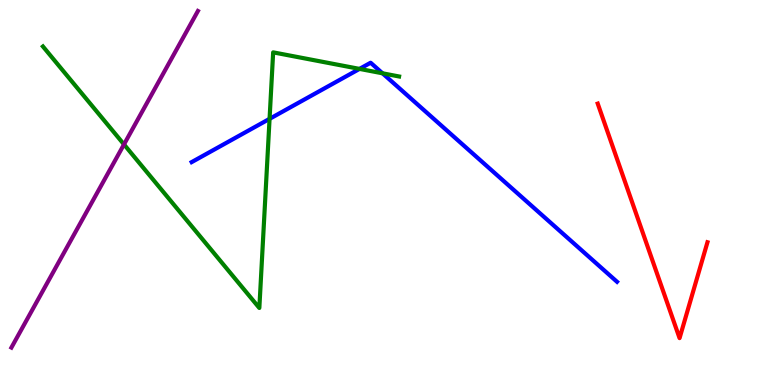[{'lines': ['blue', 'red'], 'intersections': []}, {'lines': ['green', 'red'], 'intersections': []}, {'lines': ['purple', 'red'], 'intersections': []}, {'lines': ['blue', 'green'], 'intersections': [{'x': 3.48, 'y': 6.91}, {'x': 4.64, 'y': 8.21}, {'x': 4.94, 'y': 8.1}]}, {'lines': ['blue', 'purple'], 'intersections': []}, {'lines': ['green', 'purple'], 'intersections': [{'x': 1.6, 'y': 6.25}]}]